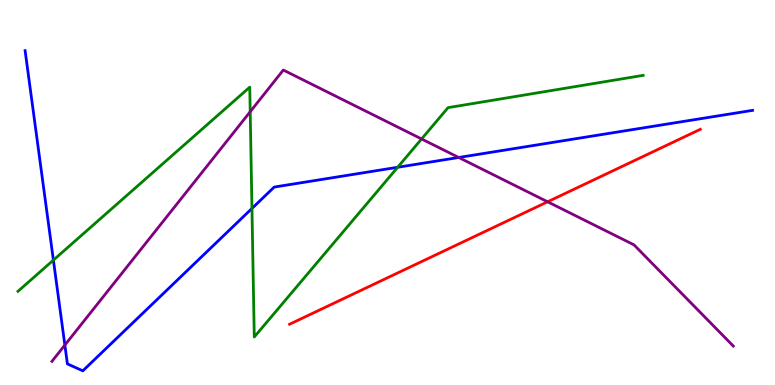[{'lines': ['blue', 'red'], 'intersections': []}, {'lines': ['green', 'red'], 'intersections': []}, {'lines': ['purple', 'red'], 'intersections': [{'x': 7.07, 'y': 4.76}]}, {'lines': ['blue', 'green'], 'intersections': [{'x': 0.689, 'y': 3.24}, {'x': 3.25, 'y': 4.59}, {'x': 5.13, 'y': 5.66}]}, {'lines': ['blue', 'purple'], 'intersections': [{'x': 0.837, 'y': 1.04}, {'x': 5.92, 'y': 5.91}]}, {'lines': ['green', 'purple'], 'intersections': [{'x': 3.23, 'y': 7.1}, {'x': 5.44, 'y': 6.39}]}]